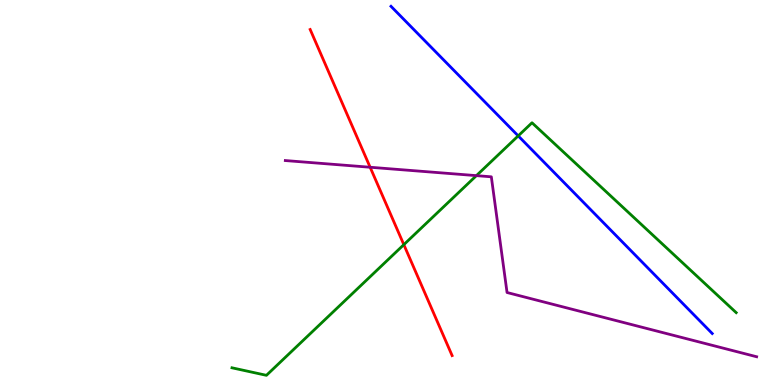[{'lines': ['blue', 'red'], 'intersections': []}, {'lines': ['green', 'red'], 'intersections': [{'x': 5.21, 'y': 3.65}]}, {'lines': ['purple', 'red'], 'intersections': [{'x': 4.78, 'y': 5.66}]}, {'lines': ['blue', 'green'], 'intersections': [{'x': 6.69, 'y': 6.47}]}, {'lines': ['blue', 'purple'], 'intersections': []}, {'lines': ['green', 'purple'], 'intersections': [{'x': 6.15, 'y': 5.44}]}]